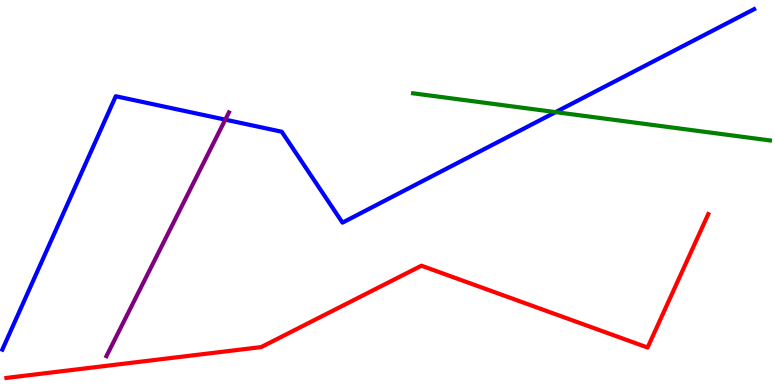[{'lines': ['blue', 'red'], 'intersections': []}, {'lines': ['green', 'red'], 'intersections': []}, {'lines': ['purple', 'red'], 'intersections': []}, {'lines': ['blue', 'green'], 'intersections': [{'x': 7.17, 'y': 7.09}]}, {'lines': ['blue', 'purple'], 'intersections': [{'x': 2.91, 'y': 6.89}]}, {'lines': ['green', 'purple'], 'intersections': []}]